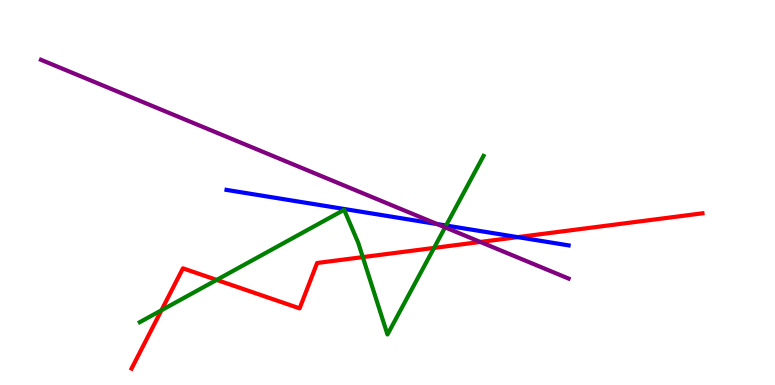[{'lines': ['blue', 'red'], 'intersections': [{'x': 6.68, 'y': 3.84}]}, {'lines': ['green', 'red'], 'intersections': [{'x': 2.08, 'y': 1.94}, {'x': 2.8, 'y': 2.73}, {'x': 4.68, 'y': 3.32}, {'x': 5.6, 'y': 3.56}]}, {'lines': ['purple', 'red'], 'intersections': [{'x': 6.2, 'y': 3.72}]}, {'lines': ['blue', 'green'], 'intersections': [{'x': 5.76, 'y': 4.14}]}, {'lines': ['blue', 'purple'], 'intersections': [{'x': 5.64, 'y': 4.18}]}, {'lines': ['green', 'purple'], 'intersections': [{'x': 5.74, 'y': 4.09}]}]